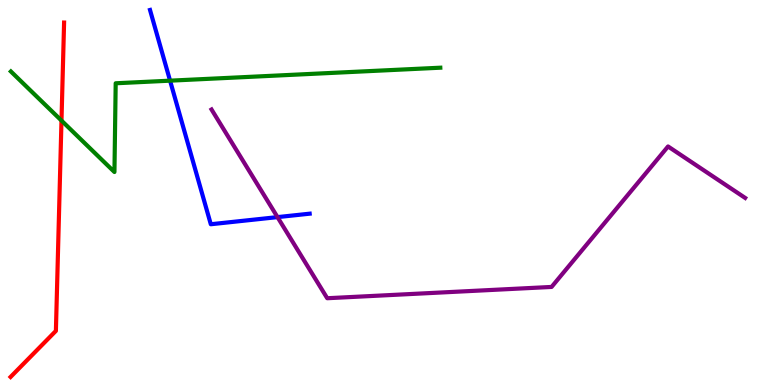[{'lines': ['blue', 'red'], 'intersections': []}, {'lines': ['green', 'red'], 'intersections': [{'x': 0.793, 'y': 6.87}]}, {'lines': ['purple', 'red'], 'intersections': []}, {'lines': ['blue', 'green'], 'intersections': [{'x': 2.19, 'y': 7.9}]}, {'lines': ['blue', 'purple'], 'intersections': [{'x': 3.58, 'y': 4.36}]}, {'lines': ['green', 'purple'], 'intersections': []}]